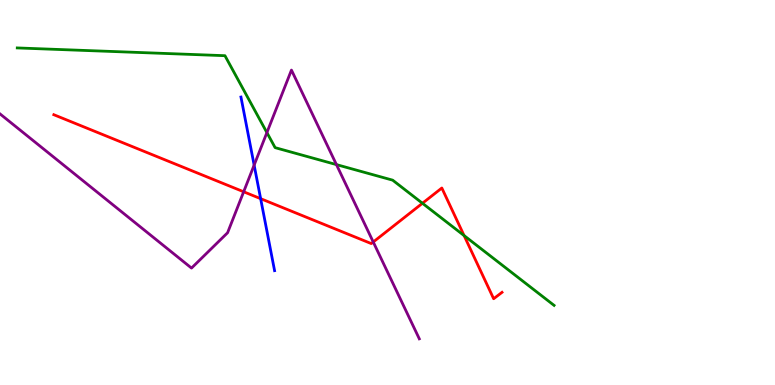[{'lines': ['blue', 'red'], 'intersections': [{'x': 3.36, 'y': 4.84}]}, {'lines': ['green', 'red'], 'intersections': [{'x': 5.45, 'y': 4.72}, {'x': 5.99, 'y': 3.88}]}, {'lines': ['purple', 'red'], 'intersections': [{'x': 3.14, 'y': 5.02}, {'x': 4.82, 'y': 3.71}]}, {'lines': ['blue', 'green'], 'intersections': []}, {'lines': ['blue', 'purple'], 'intersections': [{'x': 3.28, 'y': 5.71}]}, {'lines': ['green', 'purple'], 'intersections': [{'x': 3.44, 'y': 6.56}, {'x': 4.34, 'y': 5.72}]}]